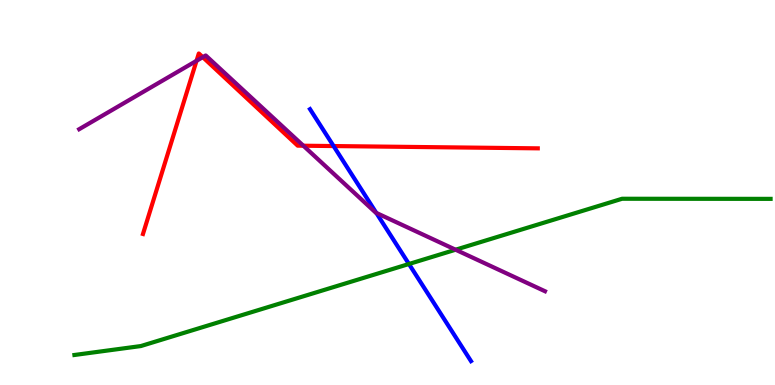[{'lines': ['blue', 'red'], 'intersections': [{'x': 4.3, 'y': 6.21}]}, {'lines': ['green', 'red'], 'intersections': []}, {'lines': ['purple', 'red'], 'intersections': [{'x': 2.54, 'y': 8.42}, {'x': 2.62, 'y': 8.52}, {'x': 3.91, 'y': 6.22}]}, {'lines': ['blue', 'green'], 'intersections': [{'x': 5.28, 'y': 3.14}]}, {'lines': ['blue', 'purple'], 'intersections': [{'x': 4.86, 'y': 4.47}]}, {'lines': ['green', 'purple'], 'intersections': [{'x': 5.88, 'y': 3.51}]}]